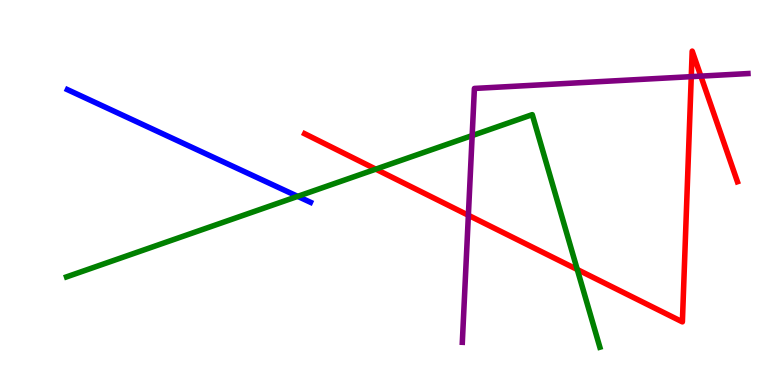[{'lines': ['blue', 'red'], 'intersections': []}, {'lines': ['green', 'red'], 'intersections': [{'x': 4.85, 'y': 5.61}, {'x': 7.45, 'y': 3.0}]}, {'lines': ['purple', 'red'], 'intersections': [{'x': 6.04, 'y': 4.41}, {'x': 8.92, 'y': 8.01}, {'x': 9.04, 'y': 8.02}]}, {'lines': ['blue', 'green'], 'intersections': [{'x': 3.84, 'y': 4.9}]}, {'lines': ['blue', 'purple'], 'intersections': []}, {'lines': ['green', 'purple'], 'intersections': [{'x': 6.09, 'y': 6.48}]}]